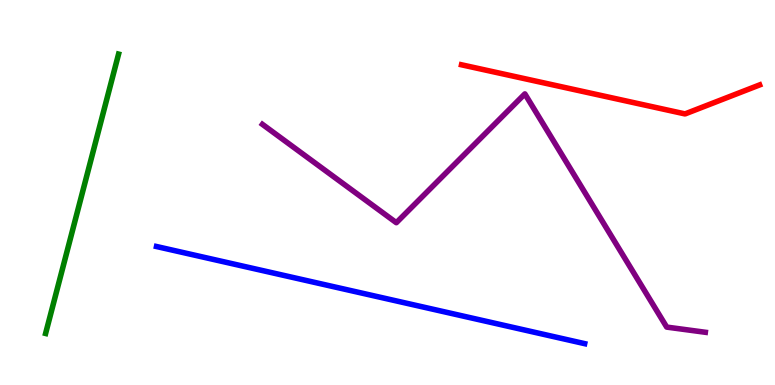[{'lines': ['blue', 'red'], 'intersections': []}, {'lines': ['green', 'red'], 'intersections': []}, {'lines': ['purple', 'red'], 'intersections': []}, {'lines': ['blue', 'green'], 'intersections': []}, {'lines': ['blue', 'purple'], 'intersections': []}, {'lines': ['green', 'purple'], 'intersections': []}]